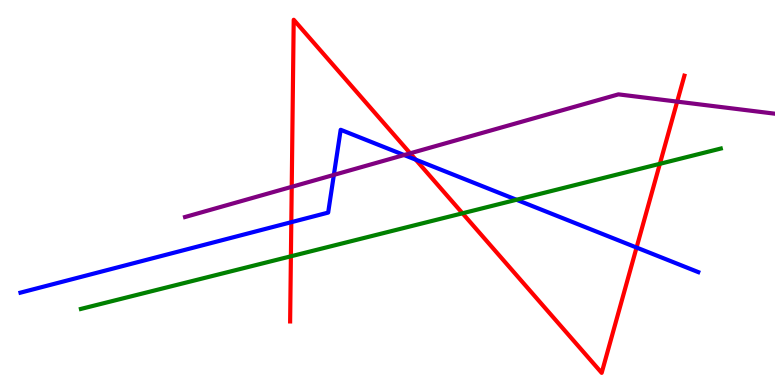[{'lines': ['blue', 'red'], 'intersections': [{'x': 3.76, 'y': 4.23}, {'x': 5.36, 'y': 5.85}, {'x': 8.21, 'y': 3.57}]}, {'lines': ['green', 'red'], 'intersections': [{'x': 3.75, 'y': 3.34}, {'x': 5.97, 'y': 4.46}, {'x': 8.51, 'y': 5.74}]}, {'lines': ['purple', 'red'], 'intersections': [{'x': 3.76, 'y': 5.15}, {'x': 5.29, 'y': 6.02}, {'x': 8.74, 'y': 7.36}]}, {'lines': ['blue', 'green'], 'intersections': [{'x': 6.66, 'y': 4.81}]}, {'lines': ['blue', 'purple'], 'intersections': [{'x': 4.31, 'y': 5.46}, {'x': 5.21, 'y': 5.97}]}, {'lines': ['green', 'purple'], 'intersections': []}]